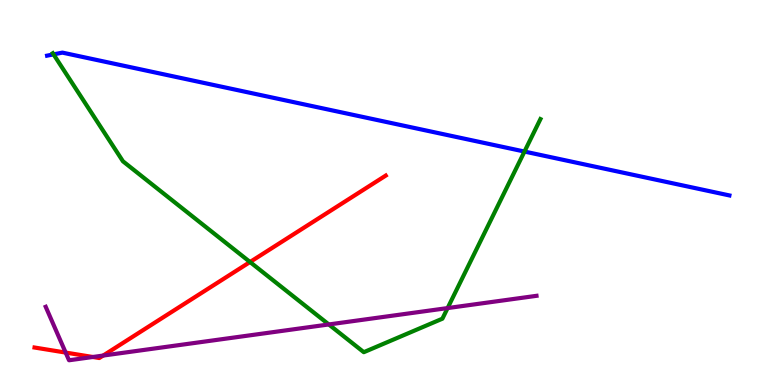[{'lines': ['blue', 'red'], 'intersections': []}, {'lines': ['green', 'red'], 'intersections': [{'x': 3.23, 'y': 3.19}]}, {'lines': ['purple', 'red'], 'intersections': [{'x': 0.847, 'y': 0.842}, {'x': 1.2, 'y': 0.728}, {'x': 1.33, 'y': 0.764}]}, {'lines': ['blue', 'green'], 'intersections': [{'x': 0.691, 'y': 8.59}, {'x': 6.77, 'y': 6.06}]}, {'lines': ['blue', 'purple'], 'intersections': []}, {'lines': ['green', 'purple'], 'intersections': [{'x': 4.24, 'y': 1.57}, {'x': 5.78, 'y': 2.0}]}]